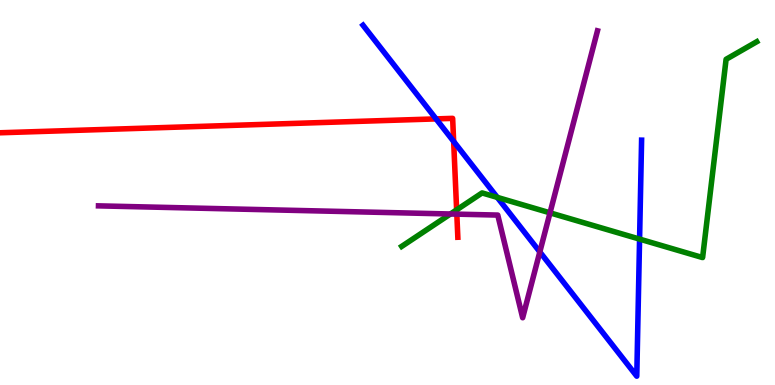[{'lines': ['blue', 'red'], 'intersections': [{'x': 5.63, 'y': 6.91}, {'x': 5.85, 'y': 6.33}]}, {'lines': ['green', 'red'], 'intersections': [{'x': 5.89, 'y': 4.55}]}, {'lines': ['purple', 'red'], 'intersections': [{'x': 5.89, 'y': 4.44}]}, {'lines': ['blue', 'green'], 'intersections': [{'x': 6.42, 'y': 4.87}, {'x': 8.25, 'y': 3.79}]}, {'lines': ['blue', 'purple'], 'intersections': [{'x': 6.97, 'y': 3.46}]}, {'lines': ['green', 'purple'], 'intersections': [{'x': 5.81, 'y': 4.44}, {'x': 7.1, 'y': 4.47}]}]